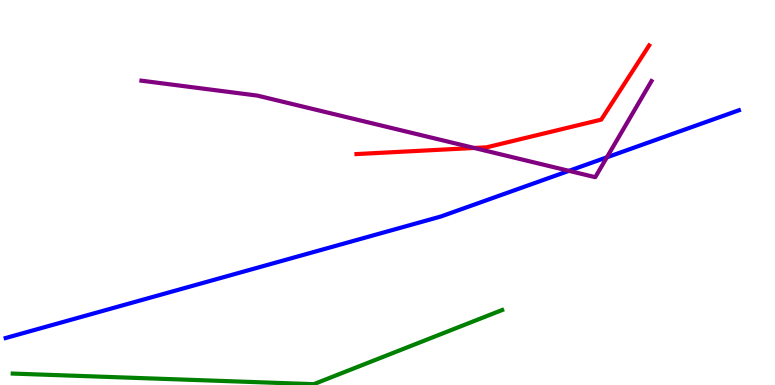[{'lines': ['blue', 'red'], 'intersections': []}, {'lines': ['green', 'red'], 'intersections': []}, {'lines': ['purple', 'red'], 'intersections': [{'x': 6.12, 'y': 6.16}]}, {'lines': ['blue', 'green'], 'intersections': []}, {'lines': ['blue', 'purple'], 'intersections': [{'x': 7.34, 'y': 5.56}, {'x': 7.83, 'y': 5.91}]}, {'lines': ['green', 'purple'], 'intersections': []}]